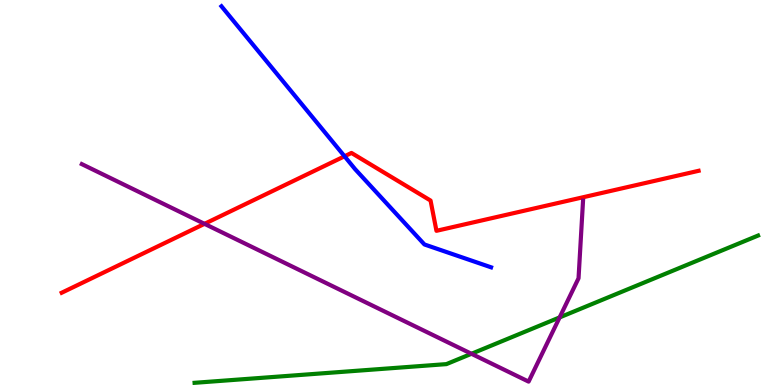[{'lines': ['blue', 'red'], 'intersections': [{'x': 4.45, 'y': 5.94}]}, {'lines': ['green', 'red'], 'intersections': []}, {'lines': ['purple', 'red'], 'intersections': [{'x': 2.64, 'y': 4.19}]}, {'lines': ['blue', 'green'], 'intersections': []}, {'lines': ['blue', 'purple'], 'intersections': []}, {'lines': ['green', 'purple'], 'intersections': [{'x': 6.08, 'y': 0.811}, {'x': 7.22, 'y': 1.76}]}]